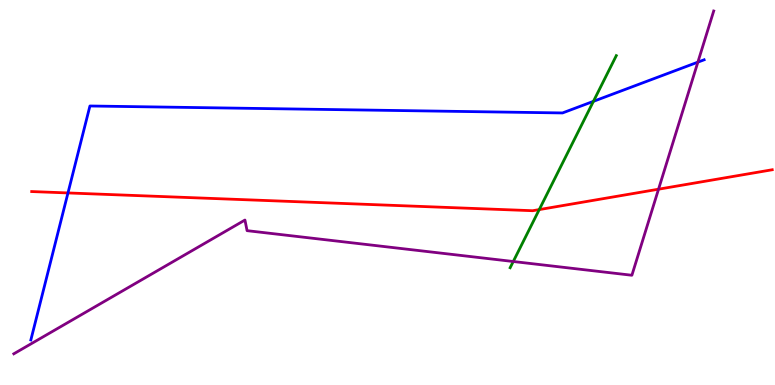[{'lines': ['blue', 'red'], 'intersections': [{'x': 0.877, 'y': 4.99}]}, {'lines': ['green', 'red'], 'intersections': [{'x': 6.96, 'y': 4.56}]}, {'lines': ['purple', 'red'], 'intersections': [{'x': 8.5, 'y': 5.09}]}, {'lines': ['blue', 'green'], 'intersections': [{'x': 7.66, 'y': 7.37}]}, {'lines': ['blue', 'purple'], 'intersections': [{'x': 9.0, 'y': 8.39}]}, {'lines': ['green', 'purple'], 'intersections': [{'x': 6.62, 'y': 3.21}]}]